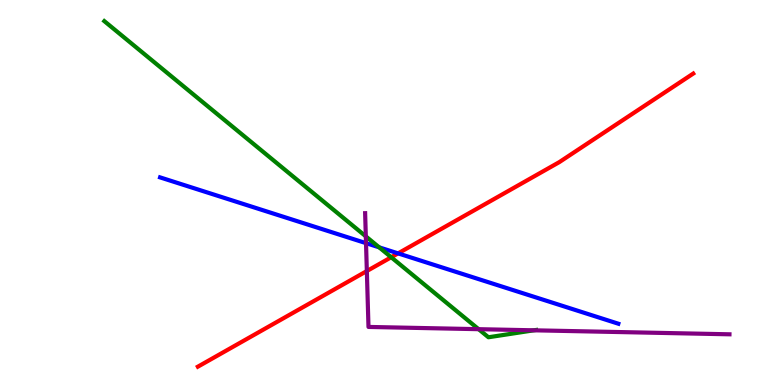[{'lines': ['blue', 'red'], 'intersections': [{'x': 5.14, 'y': 3.42}]}, {'lines': ['green', 'red'], 'intersections': [{'x': 5.05, 'y': 3.32}]}, {'lines': ['purple', 'red'], 'intersections': [{'x': 4.73, 'y': 2.96}]}, {'lines': ['blue', 'green'], 'intersections': [{'x': 4.89, 'y': 3.58}]}, {'lines': ['blue', 'purple'], 'intersections': [{'x': 4.72, 'y': 3.68}]}, {'lines': ['green', 'purple'], 'intersections': [{'x': 4.72, 'y': 3.86}, {'x': 6.18, 'y': 1.45}, {'x': 6.89, 'y': 1.42}]}]